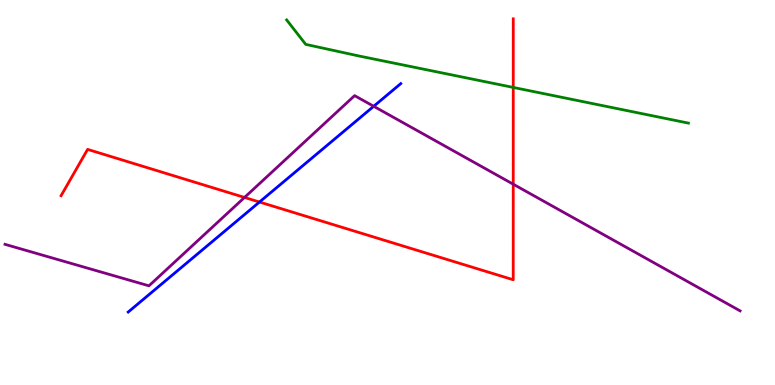[{'lines': ['blue', 'red'], 'intersections': [{'x': 3.35, 'y': 4.75}]}, {'lines': ['green', 'red'], 'intersections': [{'x': 6.62, 'y': 7.73}]}, {'lines': ['purple', 'red'], 'intersections': [{'x': 3.16, 'y': 4.87}, {'x': 6.62, 'y': 5.22}]}, {'lines': ['blue', 'green'], 'intersections': []}, {'lines': ['blue', 'purple'], 'intersections': [{'x': 4.82, 'y': 7.24}]}, {'lines': ['green', 'purple'], 'intersections': []}]